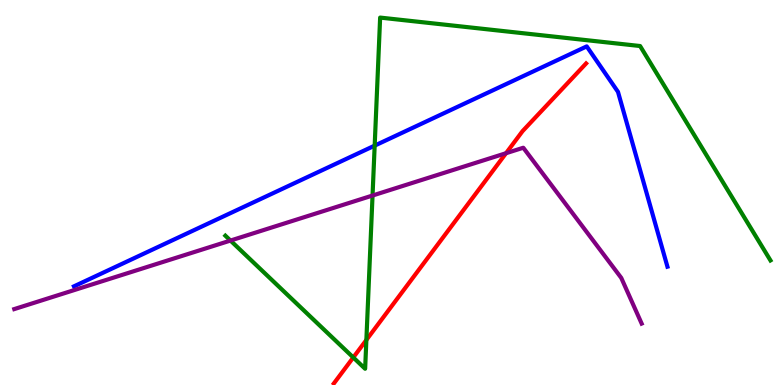[{'lines': ['blue', 'red'], 'intersections': []}, {'lines': ['green', 'red'], 'intersections': [{'x': 4.56, 'y': 0.715}, {'x': 4.73, 'y': 1.17}]}, {'lines': ['purple', 'red'], 'intersections': [{'x': 6.53, 'y': 6.02}]}, {'lines': ['blue', 'green'], 'intersections': [{'x': 4.83, 'y': 6.22}]}, {'lines': ['blue', 'purple'], 'intersections': []}, {'lines': ['green', 'purple'], 'intersections': [{'x': 2.97, 'y': 3.75}, {'x': 4.81, 'y': 4.92}]}]